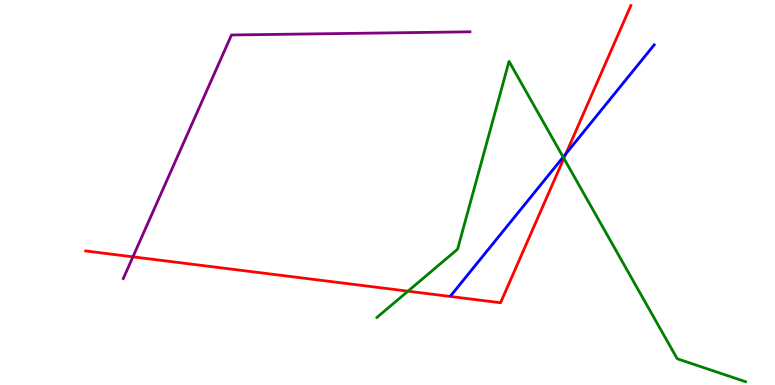[{'lines': ['blue', 'red'], 'intersections': [{'x': 7.3, 'y': 6.01}]}, {'lines': ['green', 'red'], 'intersections': [{'x': 5.26, 'y': 2.44}, {'x': 7.28, 'y': 5.89}]}, {'lines': ['purple', 'red'], 'intersections': [{'x': 1.72, 'y': 3.33}]}, {'lines': ['blue', 'green'], 'intersections': [{'x': 7.27, 'y': 5.92}]}, {'lines': ['blue', 'purple'], 'intersections': []}, {'lines': ['green', 'purple'], 'intersections': []}]